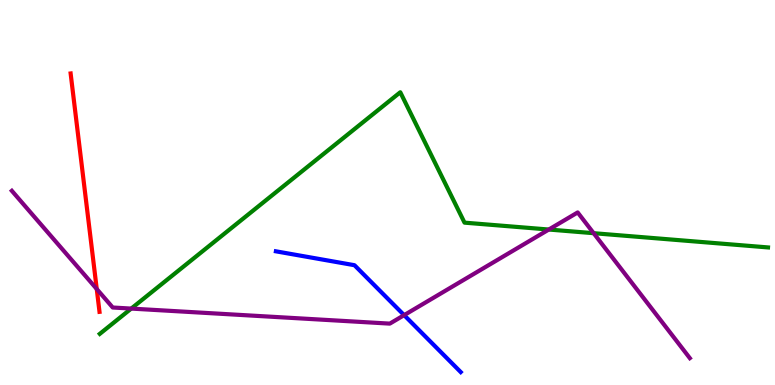[{'lines': ['blue', 'red'], 'intersections': []}, {'lines': ['green', 'red'], 'intersections': []}, {'lines': ['purple', 'red'], 'intersections': [{'x': 1.25, 'y': 2.49}]}, {'lines': ['blue', 'green'], 'intersections': []}, {'lines': ['blue', 'purple'], 'intersections': [{'x': 5.21, 'y': 1.81}]}, {'lines': ['green', 'purple'], 'intersections': [{'x': 1.69, 'y': 1.98}, {'x': 7.08, 'y': 4.04}, {'x': 7.66, 'y': 3.94}]}]